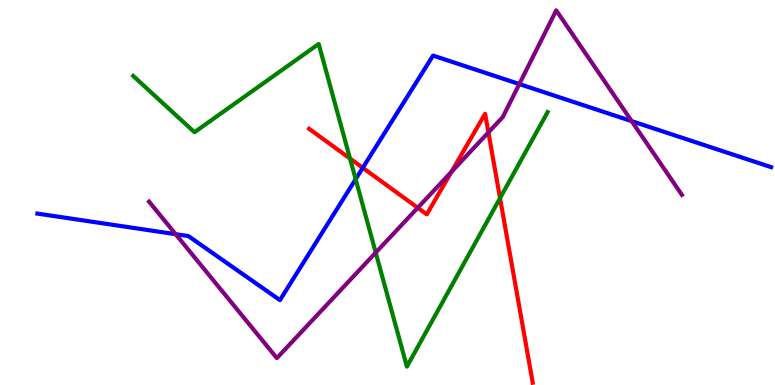[{'lines': ['blue', 'red'], 'intersections': [{'x': 4.68, 'y': 5.64}]}, {'lines': ['green', 'red'], 'intersections': [{'x': 4.52, 'y': 5.88}, {'x': 6.45, 'y': 4.85}]}, {'lines': ['purple', 'red'], 'intersections': [{'x': 5.39, 'y': 4.6}, {'x': 5.83, 'y': 5.54}, {'x': 6.3, 'y': 6.56}]}, {'lines': ['blue', 'green'], 'intersections': [{'x': 4.59, 'y': 5.35}]}, {'lines': ['blue', 'purple'], 'intersections': [{'x': 2.27, 'y': 3.92}, {'x': 6.7, 'y': 7.82}, {'x': 8.15, 'y': 6.85}]}, {'lines': ['green', 'purple'], 'intersections': [{'x': 4.85, 'y': 3.44}]}]